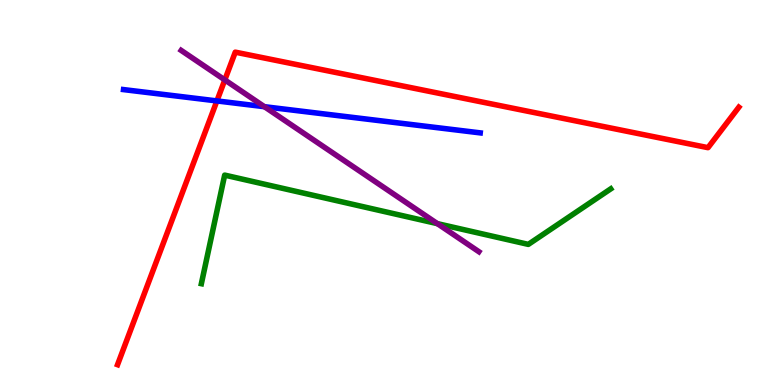[{'lines': ['blue', 'red'], 'intersections': [{'x': 2.8, 'y': 7.38}]}, {'lines': ['green', 'red'], 'intersections': []}, {'lines': ['purple', 'red'], 'intersections': [{'x': 2.9, 'y': 7.92}]}, {'lines': ['blue', 'green'], 'intersections': []}, {'lines': ['blue', 'purple'], 'intersections': [{'x': 3.41, 'y': 7.23}]}, {'lines': ['green', 'purple'], 'intersections': [{'x': 5.64, 'y': 4.19}]}]